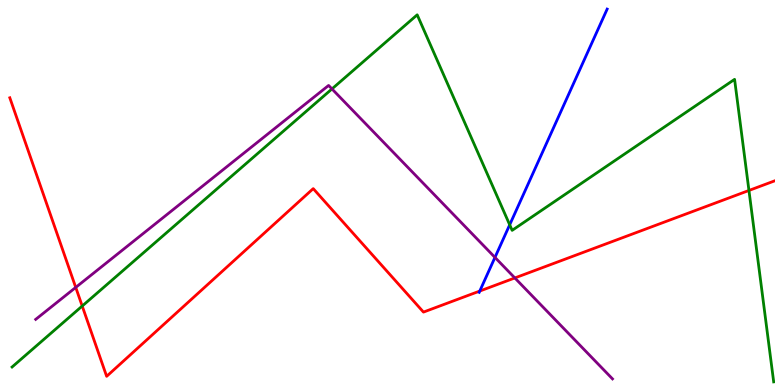[{'lines': ['blue', 'red'], 'intersections': [{'x': 6.19, 'y': 2.44}]}, {'lines': ['green', 'red'], 'intersections': [{'x': 1.06, 'y': 2.05}, {'x': 9.66, 'y': 5.05}]}, {'lines': ['purple', 'red'], 'intersections': [{'x': 0.977, 'y': 2.54}, {'x': 6.64, 'y': 2.78}]}, {'lines': ['blue', 'green'], 'intersections': [{'x': 6.58, 'y': 4.16}]}, {'lines': ['blue', 'purple'], 'intersections': [{'x': 6.39, 'y': 3.31}]}, {'lines': ['green', 'purple'], 'intersections': [{'x': 4.28, 'y': 7.69}]}]